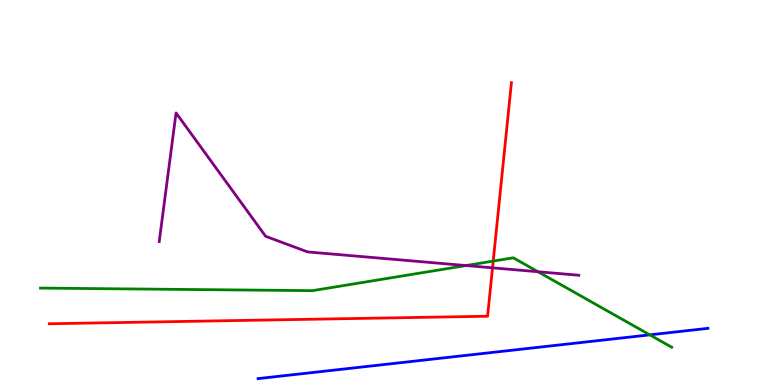[{'lines': ['blue', 'red'], 'intersections': []}, {'lines': ['green', 'red'], 'intersections': [{'x': 6.36, 'y': 3.22}]}, {'lines': ['purple', 'red'], 'intersections': [{'x': 6.36, 'y': 3.04}]}, {'lines': ['blue', 'green'], 'intersections': [{'x': 8.38, 'y': 1.3}]}, {'lines': ['blue', 'purple'], 'intersections': []}, {'lines': ['green', 'purple'], 'intersections': [{'x': 6.01, 'y': 3.1}, {'x': 6.94, 'y': 2.94}]}]